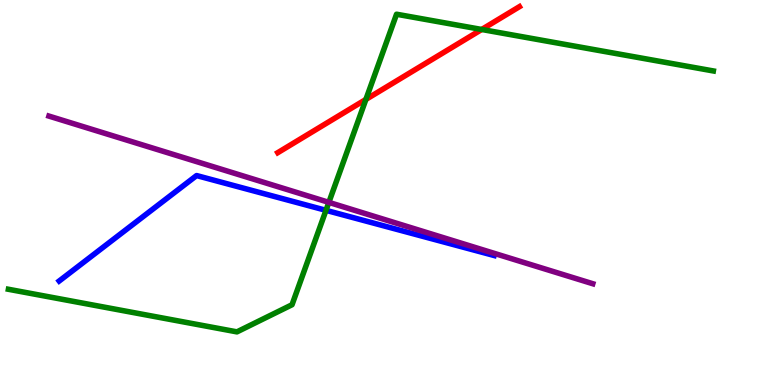[{'lines': ['blue', 'red'], 'intersections': []}, {'lines': ['green', 'red'], 'intersections': [{'x': 4.72, 'y': 7.42}, {'x': 6.22, 'y': 9.23}]}, {'lines': ['purple', 'red'], 'intersections': []}, {'lines': ['blue', 'green'], 'intersections': [{'x': 4.21, 'y': 4.54}]}, {'lines': ['blue', 'purple'], 'intersections': []}, {'lines': ['green', 'purple'], 'intersections': [{'x': 4.24, 'y': 4.74}]}]